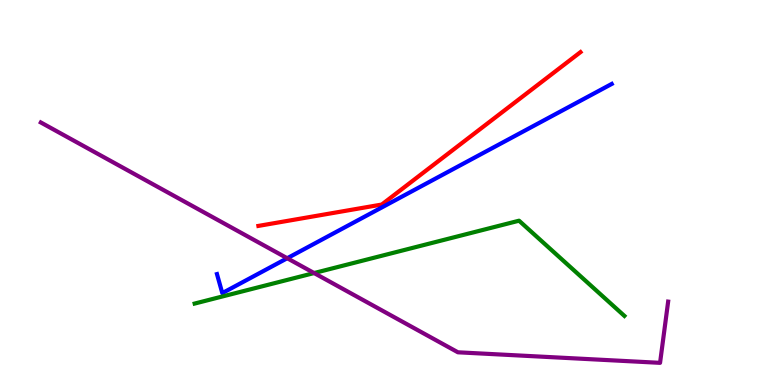[{'lines': ['blue', 'red'], 'intersections': []}, {'lines': ['green', 'red'], 'intersections': []}, {'lines': ['purple', 'red'], 'intersections': []}, {'lines': ['blue', 'green'], 'intersections': []}, {'lines': ['blue', 'purple'], 'intersections': [{'x': 3.71, 'y': 3.29}]}, {'lines': ['green', 'purple'], 'intersections': [{'x': 4.05, 'y': 2.91}]}]